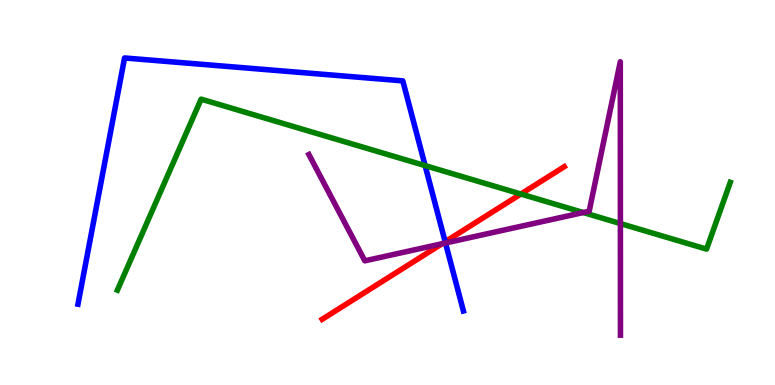[{'lines': ['blue', 'red'], 'intersections': [{'x': 5.74, 'y': 3.72}]}, {'lines': ['green', 'red'], 'intersections': [{'x': 6.72, 'y': 4.96}]}, {'lines': ['purple', 'red'], 'intersections': [{'x': 5.7, 'y': 3.67}]}, {'lines': ['blue', 'green'], 'intersections': [{'x': 5.49, 'y': 5.7}]}, {'lines': ['blue', 'purple'], 'intersections': [{'x': 5.75, 'y': 3.69}]}, {'lines': ['green', 'purple'], 'intersections': [{'x': 7.53, 'y': 4.48}, {'x': 8.01, 'y': 4.19}]}]